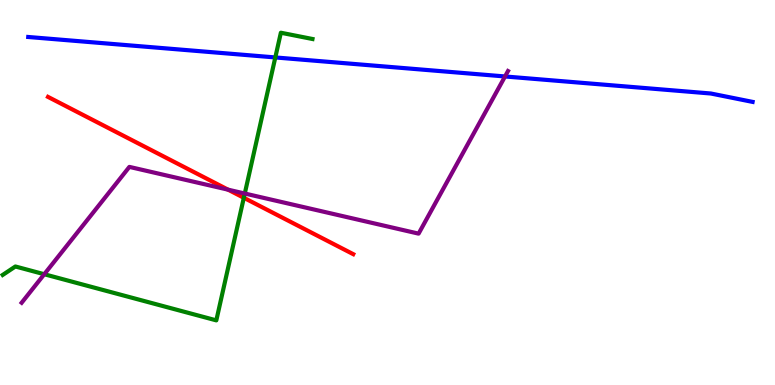[{'lines': ['blue', 'red'], 'intersections': []}, {'lines': ['green', 'red'], 'intersections': [{'x': 3.15, 'y': 4.86}]}, {'lines': ['purple', 'red'], 'intersections': [{'x': 2.94, 'y': 5.07}]}, {'lines': ['blue', 'green'], 'intersections': [{'x': 3.55, 'y': 8.51}]}, {'lines': ['blue', 'purple'], 'intersections': [{'x': 6.52, 'y': 8.01}]}, {'lines': ['green', 'purple'], 'intersections': [{'x': 0.571, 'y': 2.88}, {'x': 3.16, 'y': 4.97}]}]